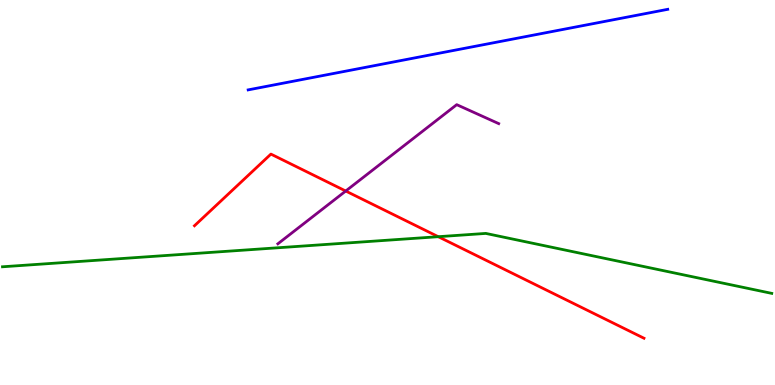[{'lines': ['blue', 'red'], 'intersections': []}, {'lines': ['green', 'red'], 'intersections': [{'x': 5.66, 'y': 3.85}]}, {'lines': ['purple', 'red'], 'intersections': [{'x': 4.46, 'y': 5.04}]}, {'lines': ['blue', 'green'], 'intersections': []}, {'lines': ['blue', 'purple'], 'intersections': []}, {'lines': ['green', 'purple'], 'intersections': []}]